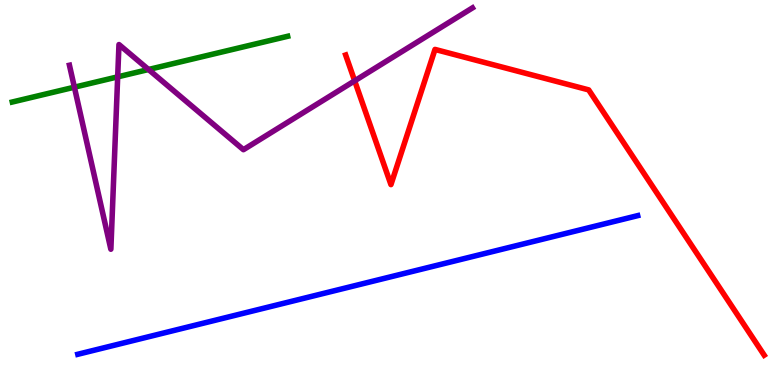[{'lines': ['blue', 'red'], 'intersections': []}, {'lines': ['green', 'red'], 'intersections': []}, {'lines': ['purple', 'red'], 'intersections': [{'x': 4.58, 'y': 7.9}]}, {'lines': ['blue', 'green'], 'intersections': []}, {'lines': ['blue', 'purple'], 'intersections': []}, {'lines': ['green', 'purple'], 'intersections': [{'x': 0.96, 'y': 7.74}, {'x': 1.52, 'y': 8.0}, {'x': 1.92, 'y': 8.19}]}]